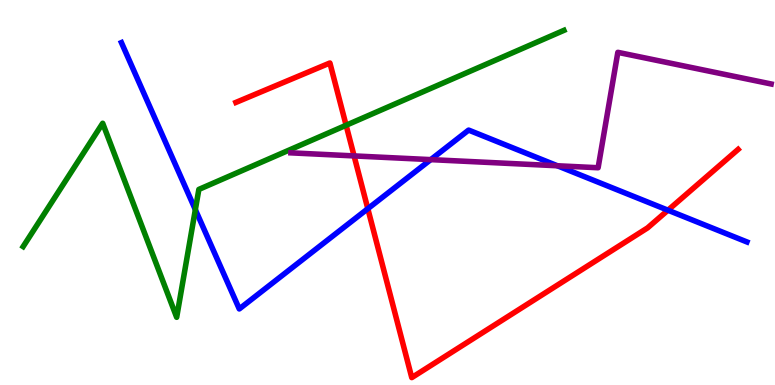[{'lines': ['blue', 'red'], 'intersections': [{'x': 4.75, 'y': 4.58}, {'x': 8.62, 'y': 4.54}]}, {'lines': ['green', 'red'], 'intersections': [{'x': 4.47, 'y': 6.75}]}, {'lines': ['purple', 'red'], 'intersections': [{'x': 4.57, 'y': 5.95}]}, {'lines': ['blue', 'green'], 'intersections': [{'x': 2.52, 'y': 4.55}]}, {'lines': ['blue', 'purple'], 'intersections': [{'x': 5.56, 'y': 5.85}, {'x': 7.19, 'y': 5.69}]}, {'lines': ['green', 'purple'], 'intersections': []}]